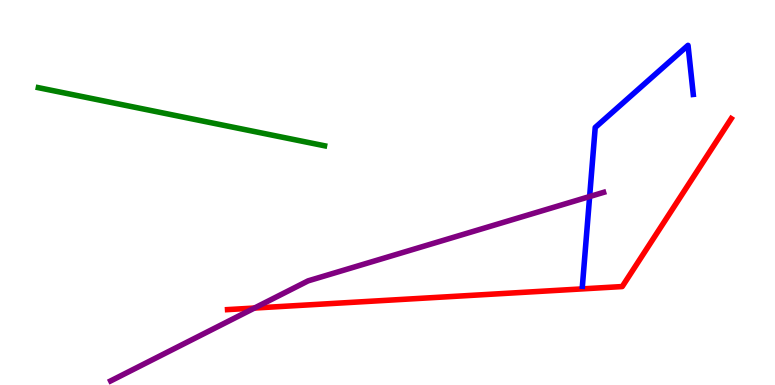[{'lines': ['blue', 'red'], 'intersections': []}, {'lines': ['green', 'red'], 'intersections': []}, {'lines': ['purple', 'red'], 'intersections': [{'x': 3.28, 'y': 2.0}]}, {'lines': ['blue', 'green'], 'intersections': []}, {'lines': ['blue', 'purple'], 'intersections': [{'x': 7.61, 'y': 4.89}]}, {'lines': ['green', 'purple'], 'intersections': []}]